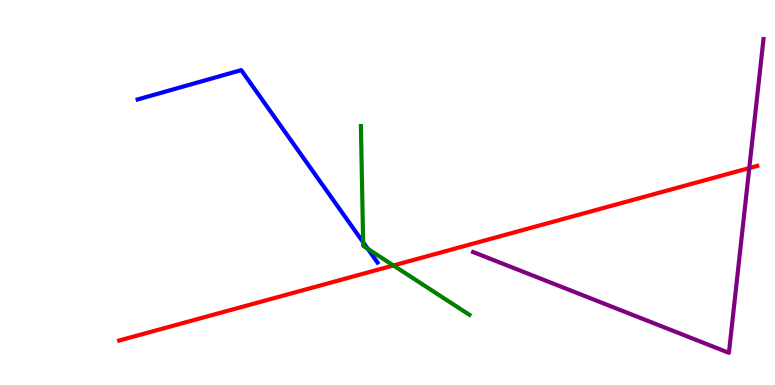[{'lines': ['blue', 'red'], 'intersections': []}, {'lines': ['green', 'red'], 'intersections': [{'x': 5.08, 'y': 3.1}]}, {'lines': ['purple', 'red'], 'intersections': [{'x': 9.67, 'y': 5.63}]}, {'lines': ['blue', 'green'], 'intersections': [{'x': 4.69, 'y': 3.71}, {'x': 4.75, 'y': 3.54}]}, {'lines': ['blue', 'purple'], 'intersections': []}, {'lines': ['green', 'purple'], 'intersections': []}]